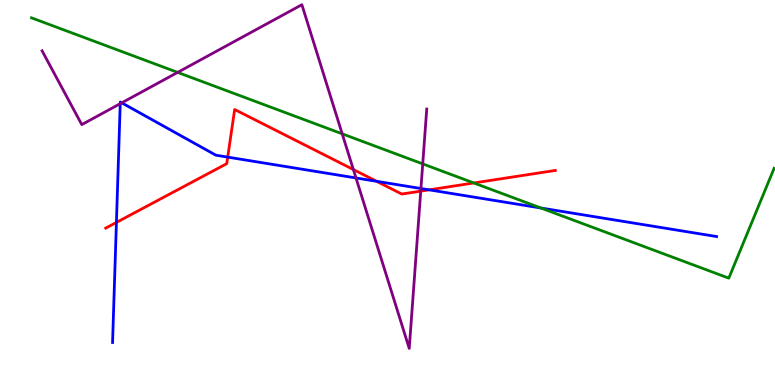[{'lines': ['blue', 'red'], 'intersections': [{'x': 1.5, 'y': 4.22}, {'x': 2.94, 'y': 5.92}, {'x': 4.86, 'y': 5.29}, {'x': 5.54, 'y': 5.07}]}, {'lines': ['green', 'red'], 'intersections': [{'x': 6.11, 'y': 5.25}]}, {'lines': ['purple', 'red'], 'intersections': [{'x': 4.56, 'y': 5.6}, {'x': 5.43, 'y': 5.04}]}, {'lines': ['blue', 'green'], 'intersections': [{'x': 6.98, 'y': 4.6}]}, {'lines': ['blue', 'purple'], 'intersections': [{'x': 1.55, 'y': 7.31}, {'x': 1.57, 'y': 7.33}, {'x': 4.59, 'y': 5.38}, {'x': 5.43, 'y': 5.1}]}, {'lines': ['green', 'purple'], 'intersections': [{'x': 2.29, 'y': 8.12}, {'x': 4.42, 'y': 6.52}, {'x': 5.45, 'y': 5.74}]}]